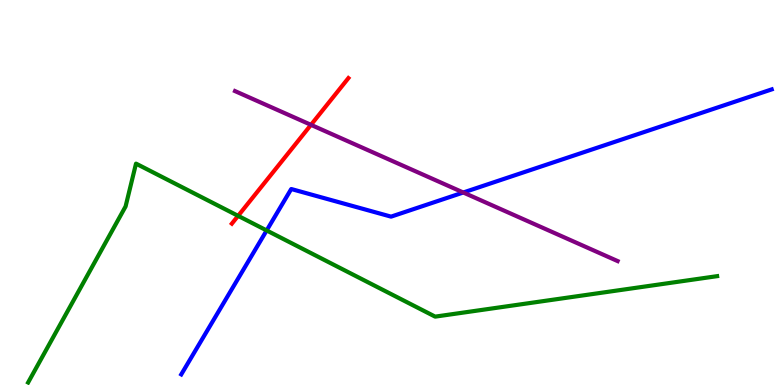[{'lines': ['blue', 'red'], 'intersections': []}, {'lines': ['green', 'red'], 'intersections': [{'x': 3.07, 'y': 4.39}]}, {'lines': ['purple', 'red'], 'intersections': [{'x': 4.01, 'y': 6.76}]}, {'lines': ['blue', 'green'], 'intersections': [{'x': 3.44, 'y': 4.01}]}, {'lines': ['blue', 'purple'], 'intersections': [{'x': 5.98, 'y': 5.0}]}, {'lines': ['green', 'purple'], 'intersections': []}]